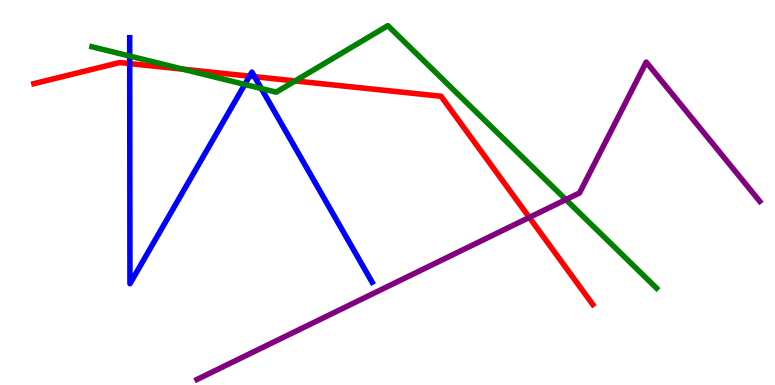[{'lines': ['blue', 'red'], 'intersections': [{'x': 1.67, 'y': 8.35}, {'x': 3.22, 'y': 8.02}, {'x': 3.28, 'y': 8.01}]}, {'lines': ['green', 'red'], 'intersections': [{'x': 2.36, 'y': 8.2}, {'x': 3.81, 'y': 7.9}]}, {'lines': ['purple', 'red'], 'intersections': [{'x': 6.83, 'y': 4.35}]}, {'lines': ['blue', 'green'], 'intersections': [{'x': 1.67, 'y': 8.54}, {'x': 3.16, 'y': 7.81}, {'x': 3.37, 'y': 7.7}]}, {'lines': ['blue', 'purple'], 'intersections': []}, {'lines': ['green', 'purple'], 'intersections': [{'x': 7.3, 'y': 4.82}]}]